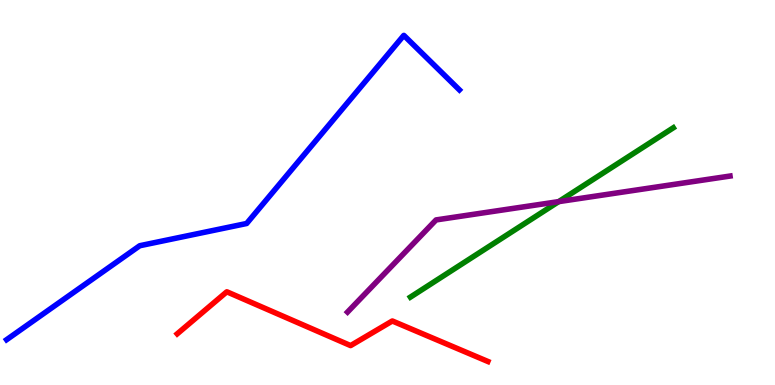[{'lines': ['blue', 'red'], 'intersections': []}, {'lines': ['green', 'red'], 'intersections': []}, {'lines': ['purple', 'red'], 'intersections': []}, {'lines': ['blue', 'green'], 'intersections': []}, {'lines': ['blue', 'purple'], 'intersections': []}, {'lines': ['green', 'purple'], 'intersections': [{'x': 7.21, 'y': 4.76}]}]